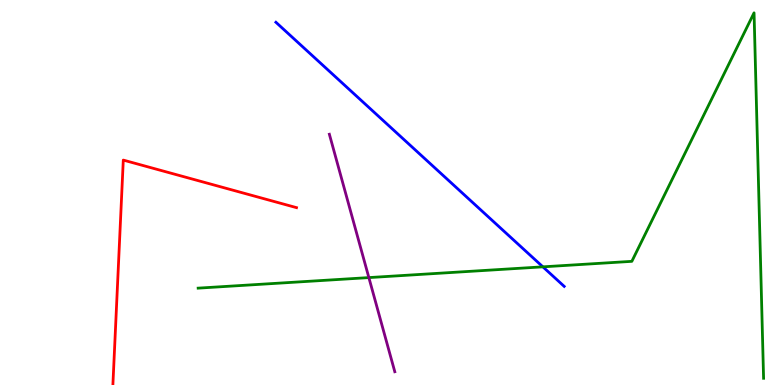[{'lines': ['blue', 'red'], 'intersections': []}, {'lines': ['green', 'red'], 'intersections': []}, {'lines': ['purple', 'red'], 'intersections': []}, {'lines': ['blue', 'green'], 'intersections': [{'x': 7.0, 'y': 3.07}]}, {'lines': ['blue', 'purple'], 'intersections': []}, {'lines': ['green', 'purple'], 'intersections': [{'x': 4.76, 'y': 2.79}]}]